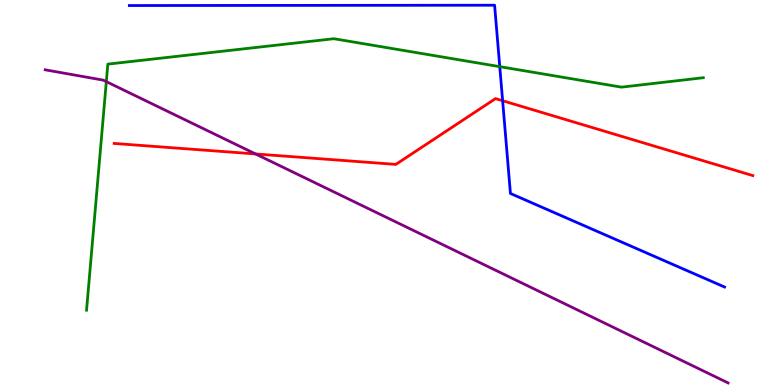[{'lines': ['blue', 'red'], 'intersections': [{'x': 6.49, 'y': 7.38}]}, {'lines': ['green', 'red'], 'intersections': []}, {'lines': ['purple', 'red'], 'intersections': [{'x': 3.3, 'y': 6.0}]}, {'lines': ['blue', 'green'], 'intersections': [{'x': 6.45, 'y': 8.27}]}, {'lines': ['blue', 'purple'], 'intersections': []}, {'lines': ['green', 'purple'], 'intersections': [{'x': 1.37, 'y': 7.88}]}]